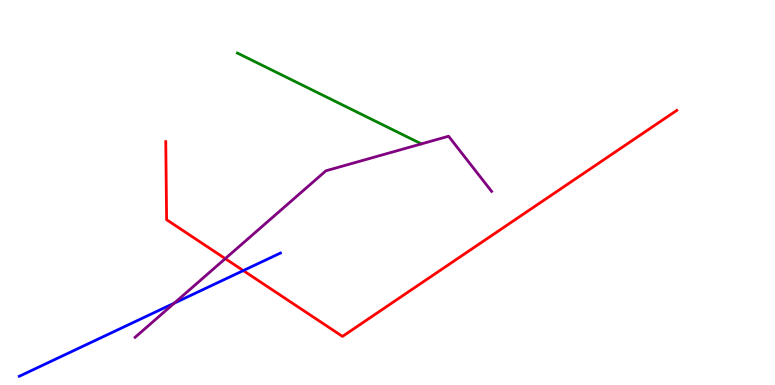[{'lines': ['blue', 'red'], 'intersections': [{'x': 3.14, 'y': 2.97}]}, {'lines': ['green', 'red'], 'intersections': []}, {'lines': ['purple', 'red'], 'intersections': [{'x': 2.91, 'y': 3.28}]}, {'lines': ['blue', 'green'], 'intersections': []}, {'lines': ['blue', 'purple'], 'intersections': [{'x': 2.25, 'y': 2.13}]}, {'lines': ['green', 'purple'], 'intersections': []}]